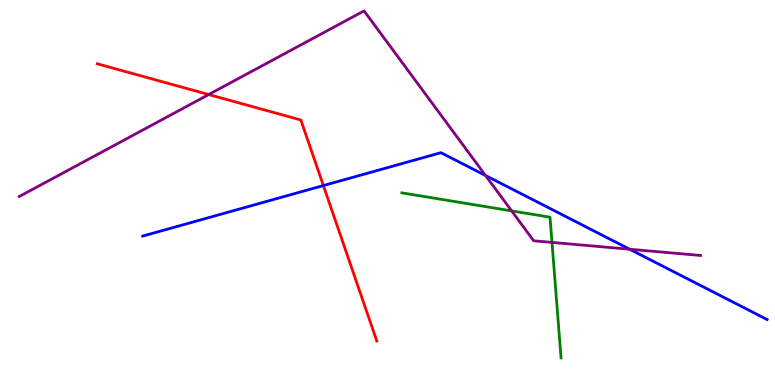[{'lines': ['blue', 'red'], 'intersections': [{'x': 4.17, 'y': 5.18}]}, {'lines': ['green', 'red'], 'intersections': []}, {'lines': ['purple', 'red'], 'intersections': [{'x': 2.69, 'y': 7.54}]}, {'lines': ['blue', 'green'], 'intersections': []}, {'lines': ['blue', 'purple'], 'intersections': [{'x': 6.26, 'y': 5.44}, {'x': 8.13, 'y': 3.53}]}, {'lines': ['green', 'purple'], 'intersections': [{'x': 6.6, 'y': 4.52}, {'x': 7.12, 'y': 3.7}]}]